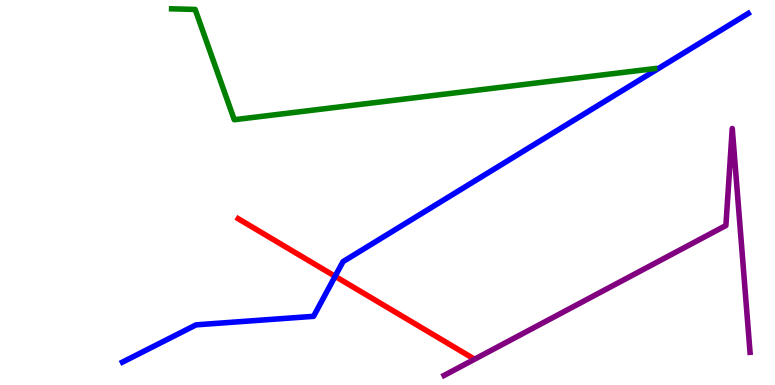[{'lines': ['blue', 'red'], 'intersections': [{'x': 4.32, 'y': 2.82}]}, {'lines': ['green', 'red'], 'intersections': []}, {'lines': ['purple', 'red'], 'intersections': []}, {'lines': ['blue', 'green'], 'intersections': []}, {'lines': ['blue', 'purple'], 'intersections': []}, {'lines': ['green', 'purple'], 'intersections': []}]